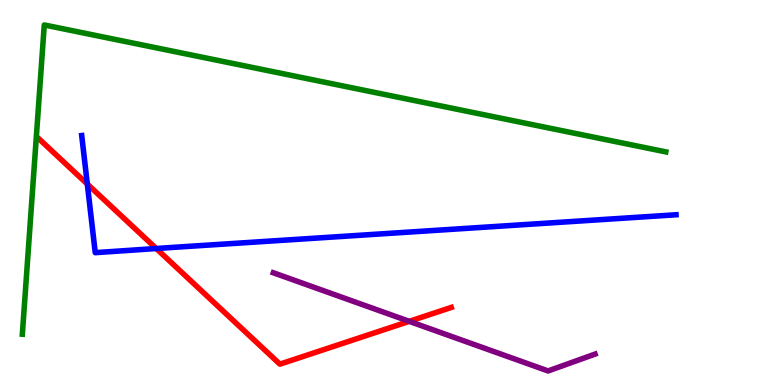[{'lines': ['blue', 'red'], 'intersections': [{'x': 1.13, 'y': 5.22}, {'x': 2.02, 'y': 3.54}]}, {'lines': ['green', 'red'], 'intersections': []}, {'lines': ['purple', 'red'], 'intersections': [{'x': 5.28, 'y': 1.65}]}, {'lines': ['blue', 'green'], 'intersections': []}, {'lines': ['blue', 'purple'], 'intersections': []}, {'lines': ['green', 'purple'], 'intersections': []}]